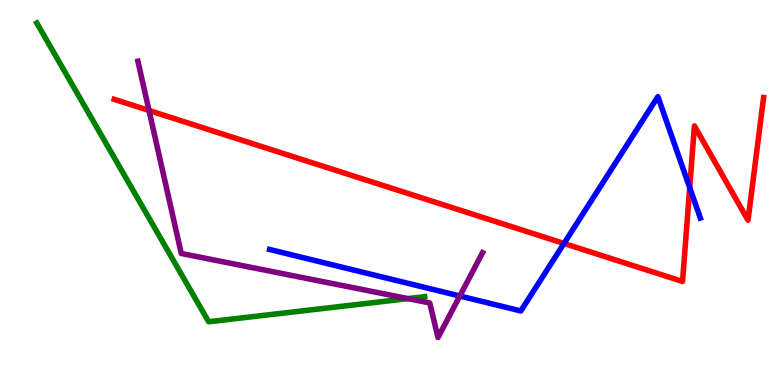[{'lines': ['blue', 'red'], 'intersections': [{'x': 7.28, 'y': 3.68}, {'x': 8.9, 'y': 5.13}]}, {'lines': ['green', 'red'], 'intersections': []}, {'lines': ['purple', 'red'], 'intersections': [{'x': 1.92, 'y': 7.13}]}, {'lines': ['blue', 'green'], 'intersections': []}, {'lines': ['blue', 'purple'], 'intersections': [{'x': 5.93, 'y': 2.31}]}, {'lines': ['green', 'purple'], 'intersections': [{'x': 5.26, 'y': 2.24}]}]